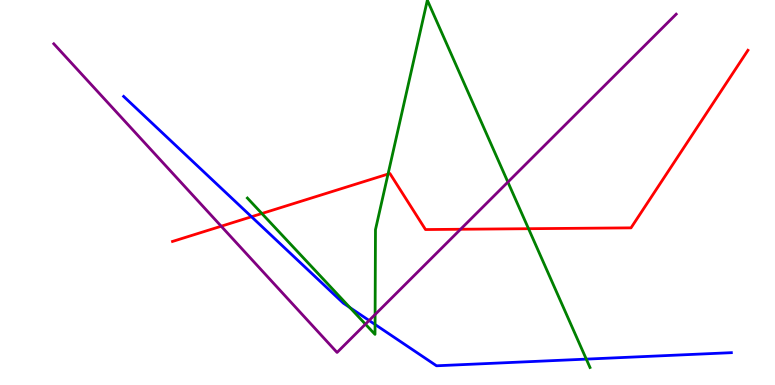[{'lines': ['blue', 'red'], 'intersections': [{'x': 3.25, 'y': 4.37}]}, {'lines': ['green', 'red'], 'intersections': [{'x': 3.38, 'y': 4.45}, {'x': 5.01, 'y': 5.48}, {'x': 6.82, 'y': 4.06}]}, {'lines': ['purple', 'red'], 'intersections': [{'x': 2.85, 'y': 4.12}, {'x': 5.94, 'y': 4.05}]}, {'lines': ['blue', 'green'], 'intersections': [{'x': 4.51, 'y': 2.01}, {'x': 4.84, 'y': 1.57}, {'x': 7.57, 'y': 0.672}]}, {'lines': ['blue', 'purple'], 'intersections': [{'x': 4.76, 'y': 1.68}]}, {'lines': ['green', 'purple'], 'intersections': [{'x': 4.72, 'y': 1.58}, {'x': 4.84, 'y': 1.83}, {'x': 6.55, 'y': 5.27}]}]